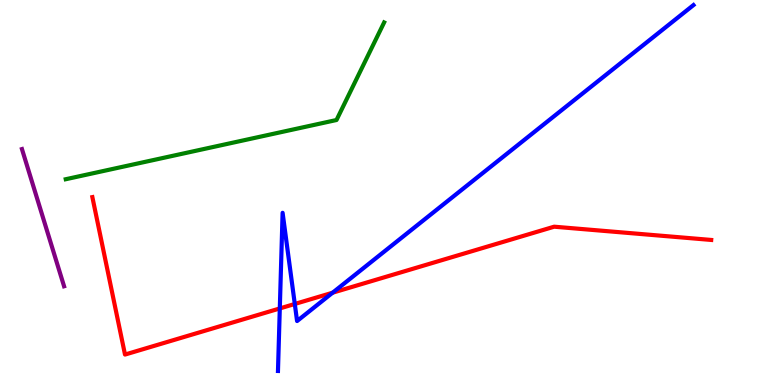[{'lines': ['blue', 'red'], 'intersections': [{'x': 3.61, 'y': 1.99}, {'x': 3.8, 'y': 2.1}, {'x': 4.29, 'y': 2.4}]}, {'lines': ['green', 'red'], 'intersections': []}, {'lines': ['purple', 'red'], 'intersections': []}, {'lines': ['blue', 'green'], 'intersections': []}, {'lines': ['blue', 'purple'], 'intersections': []}, {'lines': ['green', 'purple'], 'intersections': []}]